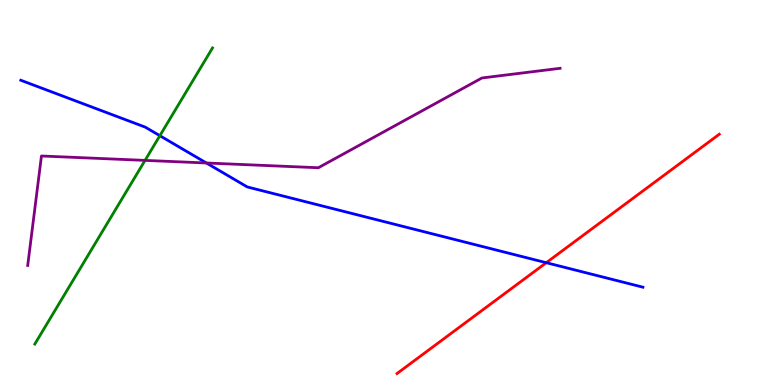[{'lines': ['blue', 'red'], 'intersections': [{'x': 7.05, 'y': 3.18}]}, {'lines': ['green', 'red'], 'intersections': []}, {'lines': ['purple', 'red'], 'intersections': []}, {'lines': ['blue', 'green'], 'intersections': [{'x': 2.06, 'y': 6.48}]}, {'lines': ['blue', 'purple'], 'intersections': [{'x': 2.66, 'y': 5.77}]}, {'lines': ['green', 'purple'], 'intersections': [{'x': 1.87, 'y': 5.83}]}]